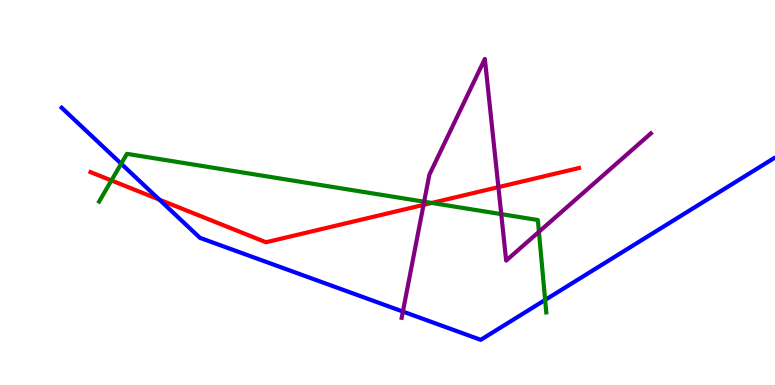[{'lines': ['blue', 'red'], 'intersections': [{'x': 2.06, 'y': 4.81}]}, {'lines': ['green', 'red'], 'intersections': [{'x': 1.44, 'y': 5.31}, {'x': 5.57, 'y': 4.73}]}, {'lines': ['purple', 'red'], 'intersections': [{'x': 5.46, 'y': 4.68}, {'x': 6.43, 'y': 5.14}]}, {'lines': ['blue', 'green'], 'intersections': [{'x': 1.56, 'y': 5.75}, {'x': 7.03, 'y': 2.21}]}, {'lines': ['blue', 'purple'], 'intersections': [{'x': 5.2, 'y': 1.91}]}, {'lines': ['green', 'purple'], 'intersections': [{'x': 5.47, 'y': 4.76}, {'x': 6.47, 'y': 4.44}, {'x': 6.95, 'y': 3.98}]}]